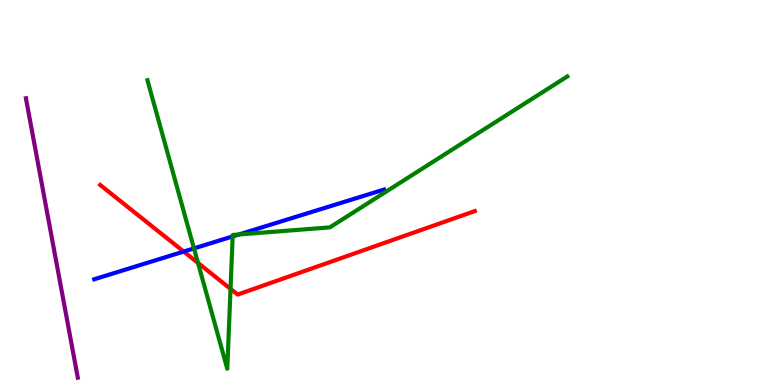[{'lines': ['blue', 'red'], 'intersections': [{'x': 2.37, 'y': 3.47}]}, {'lines': ['green', 'red'], 'intersections': [{'x': 2.55, 'y': 3.17}, {'x': 2.97, 'y': 2.5}]}, {'lines': ['purple', 'red'], 'intersections': []}, {'lines': ['blue', 'green'], 'intersections': [{'x': 2.5, 'y': 3.55}, {'x': 3.0, 'y': 3.86}, {'x': 3.08, 'y': 3.91}]}, {'lines': ['blue', 'purple'], 'intersections': []}, {'lines': ['green', 'purple'], 'intersections': []}]